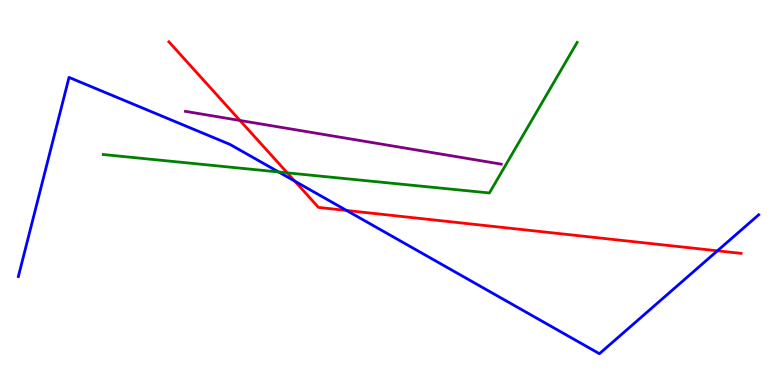[{'lines': ['blue', 'red'], 'intersections': [{'x': 3.8, 'y': 5.3}, {'x': 4.47, 'y': 4.53}, {'x': 9.26, 'y': 3.49}]}, {'lines': ['green', 'red'], 'intersections': [{'x': 3.71, 'y': 5.51}]}, {'lines': ['purple', 'red'], 'intersections': [{'x': 3.1, 'y': 6.87}]}, {'lines': ['blue', 'green'], 'intersections': [{'x': 3.6, 'y': 5.53}]}, {'lines': ['blue', 'purple'], 'intersections': []}, {'lines': ['green', 'purple'], 'intersections': []}]